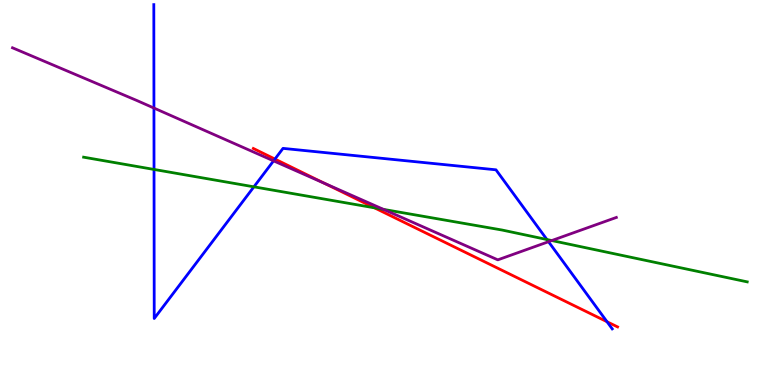[{'lines': ['blue', 'red'], 'intersections': [{'x': 3.55, 'y': 5.87}, {'x': 7.83, 'y': 1.64}]}, {'lines': ['green', 'red'], 'intersections': [{'x': 4.83, 'y': 4.6}]}, {'lines': ['purple', 'red'], 'intersections': [{'x': 4.19, 'y': 5.24}]}, {'lines': ['blue', 'green'], 'intersections': [{'x': 1.99, 'y': 5.6}, {'x': 3.28, 'y': 5.15}, {'x': 7.06, 'y': 3.78}]}, {'lines': ['blue', 'purple'], 'intersections': [{'x': 1.99, 'y': 7.19}, {'x': 3.53, 'y': 5.82}, {'x': 7.08, 'y': 3.72}]}, {'lines': ['green', 'purple'], 'intersections': [{'x': 4.95, 'y': 4.56}, {'x': 7.12, 'y': 3.75}]}]